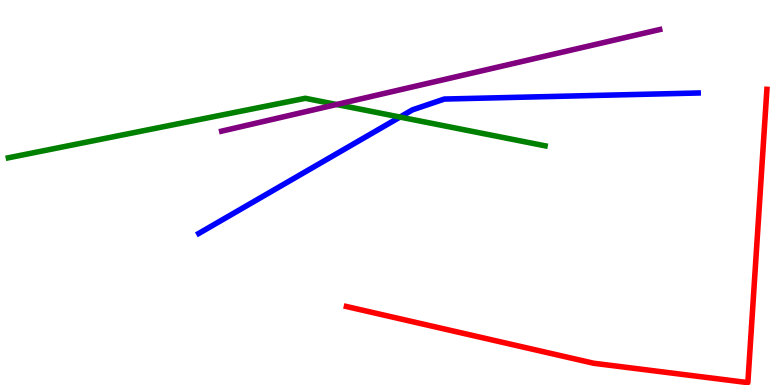[{'lines': ['blue', 'red'], 'intersections': []}, {'lines': ['green', 'red'], 'intersections': []}, {'lines': ['purple', 'red'], 'intersections': []}, {'lines': ['blue', 'green'], 'intersections': [{'x': 5.16, 'y': 6.96}]}, {'lines': ['blue', 'purple'], 'intersections': []}, {'lines': ['green', 'purple'], 'intersections': [{'x': 4.34, 'y': 7.29}]}]